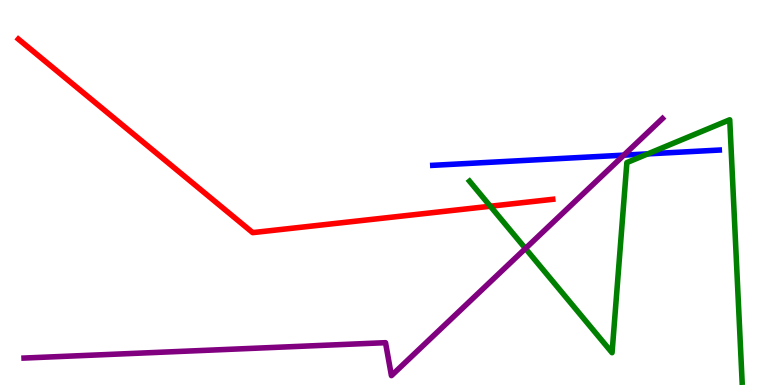[{'lines': ['blue', 'red'], 'intersections': []}, {'lines': ['green', 'red'], 'intersections': [{'x': 6.33, 'y': 4.64}]}, {'lines': ['purple', 'red'], 'intersections': []}, {'lines': ['blue', 'green'], 'intersections': [{'x': 8.36, 'y': 6.0}]}, {'lines': ['blue', 'purple'], 'intersections': [{'x': 8.05, 'y': 5.97}]}, {'lines': ['green', 'purple'], 'intersections': [{'x': 6.78, 'y': 3.55}]}]